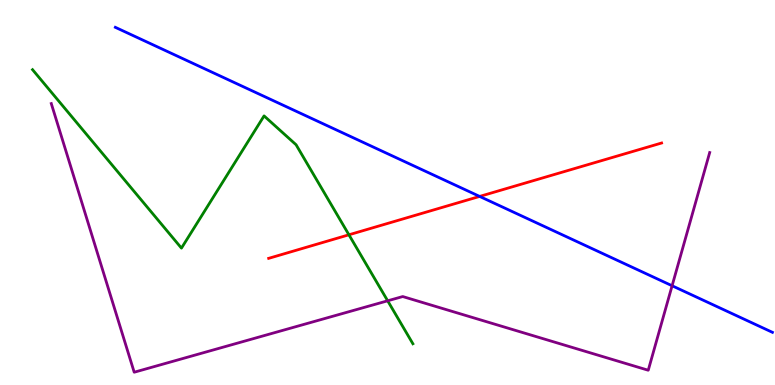[{'lines': ['blue', 'red'], 'intersections': [{'x': 6.19, 'y': 4.9}]}, {'lines': ['green', 'red'], 'intersections': [{'x': 4.5, 'y': 3.9}]}, {'lines': ['purple', 'red'], 'intersections': []}, {'lines': ['blue', 'green'], 'intersections': []}, {'lines': ['blue', 'purple'], 'intersections': [{'x': 8.67, 'y': 2.58}]}, {'lines': ['green', 'purple'], 'intersections': [{'x': 5.0, 'y': 2.19}]}]